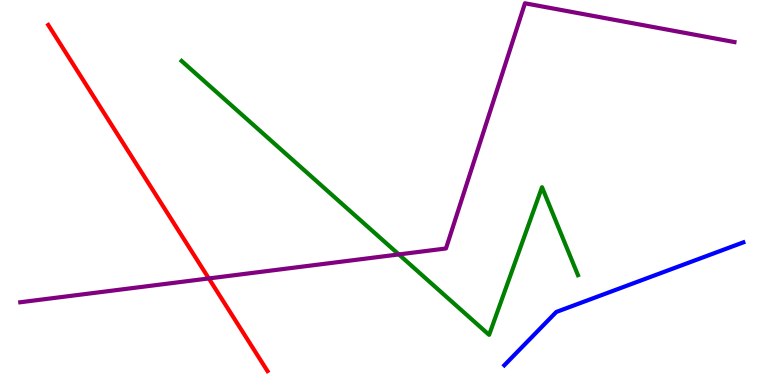[{'lines': ['blue', 'red'], 'intersections': []}, {'lines': ['green', 'red'], 'intersections': []}, {'lines': ['purple', 'red'], 'intersections': [{'x': 2.69, 'y': 2.77}]}, {'lines': ['blue', 'green'], 'intersections': []}, {'lines': ['blue', 'purple'], 'intersections': []}, {'lines': ['green', 'purple'], 'intersections': [{'x': 5.15, 'y': 3.39}]}]